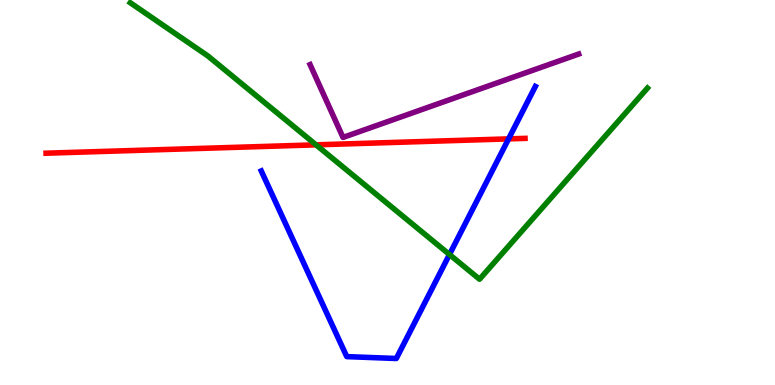[{'lines': ['blue', 'red'], 'intersections': [{'x': 6.56, 'y': 6.39}]}, {'lines': ['green', 'red'], 'intersections': [{'x': 4.08, 'y': 6.24}]}, {'lines': ['purple', 'red'], 'intersections': []}, {'lines': ['blue', 'green'], 'intersections': [{'x': 5.8, 'y': 3.39}]}, {'lines': ['blue', 'purple'], 'intersections': []}, {'lines': ['green', 'purple'], 'intersections': []}]